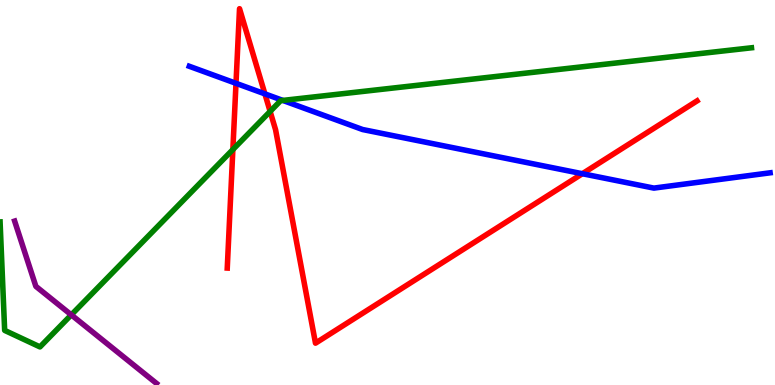[{'lines': ['blue', 'red'], 'intersections': [{'x': 3.05, 'y': 7.84}, {'x': 3.42, 'y': 7.56}, {'x': 7.51, 'y': 5.49}]}, {'lines': ['green', 'red'], 'intersections': [{'x': 3.0, 'y': 6.12}, {'x': 3.49, 'y': 7.11}]}, {'lines': ['purple', 'red'], 'intersections': []}, {'lines': ['blue', 'green'], 'intersections': [{'x': 3.65, 'y': 7.39}]}, {'lines': ['blue', 'purple'], 'intersections': []}, {'lines': ['green', 'purple'], 'intersections': [{'x': 0.92, 'y': 1.82}]}]